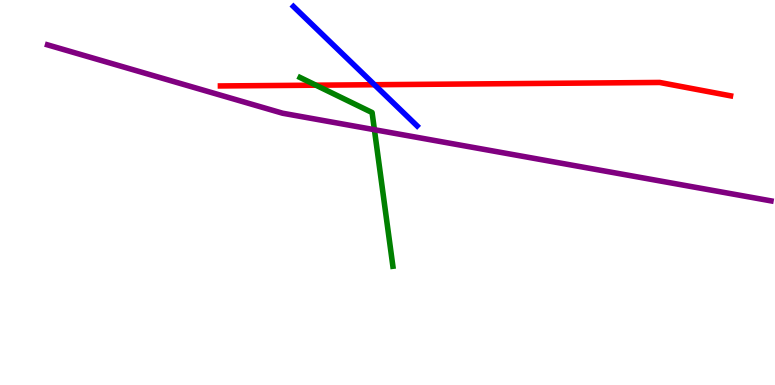[{'lines': ['blue', 'red'], 'intersections': [{'x': 4.83, 'y': 7.8}]}, {'lines': ['green', 'red'], 'intersections': [{'x': 4.08, 'y': 7.79}]}, {'lines': ['purple', 'red'], 'intersections': []}, {'lines': ['blue', 'green'], 'intersections': []}, {'lines': ['blue', 'purple'], 'intersections': []}, {'lines': ['green', 'purple'], 'intersections': [{'x': 4.83, 'y': 6.63}]}]